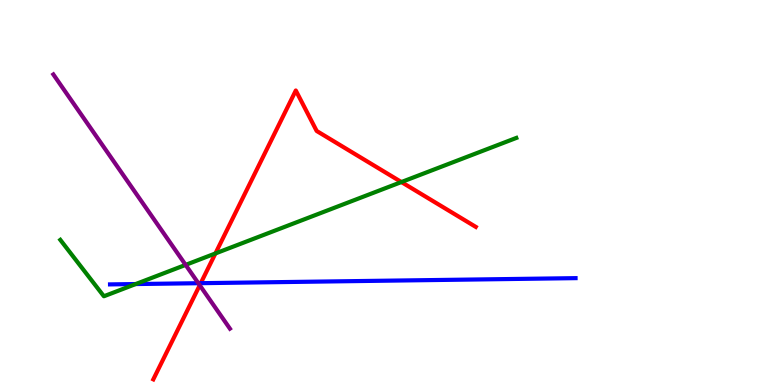[{'lines': ['blue', 'red'], 'intersections': [{'x': 2.59, 'y': 2.64}]}, {'lines': ['green', 'red'], 'intersections': [{'x': 2.78, 'y': 3.42}, {'x': 5.18, 'y': 5.27}]}, {'lines': ['purple', 'red'], 'intersections': [{'x': 2.58, 'y': 2.59}]}, {'lines': ['blue', 'green'], 'intersections': [{'x': 1.75, 'y': 2.62}]}, {'lines': ['blue', 'purple'], 'intersections': [{'x': 2.56, 'y': 2.64}]}, {'lines': ['green', 'purple'], 'intersections': [{'x': 2.4, 'y': 3.12}]}]